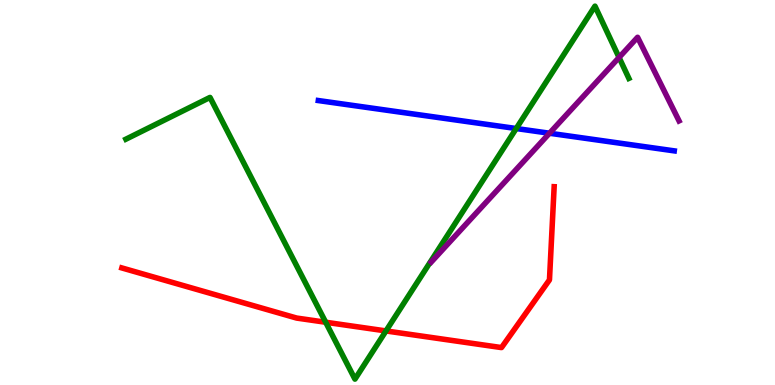[{'lines': ['blue', 'red'], 'intersections': []}, {'lines': ['green', 'red'], 'intersections': [{'x': 4.2, 'y': 1.63}, {'x': 4.98, 'y': 1.4}]}, {'lines': ['purple', 'red'], 'intersections': []}, {'lines': ['blue', 'green'], 'intersections': [{'x': 6.66, 'y': 6.66}]}, {'lines': ['blue', 'purple'], 'intersections': [{'x': 7.09, 'y': 6.54}]}, {'lines': ['green', 'purple'], 'intersections': [{'x': 7.99, 'y': 8.51}]}]